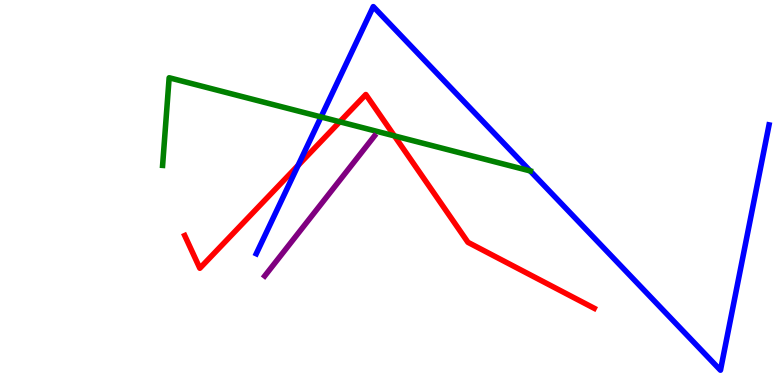[{'lines': ['blue', 'red'], 'intersections': [{'x': 3.85, 'y': 5.7}]}, {'lines': ['green', 'red'], 'intersections': [{'x': 4.38, 'y': 6.84}, {'x': 5.09, 'y': 6.47}]}, {'lines': ['purple', 'red'], 'intersections': []}, {'lines': ['blue', 'green'], 'intersections': [{'x': 4.14, 'y': 6.96}, {'x': 6.84, 'y': 5.56}]}, {'lines': ['blue', 'purple'], 'intersections': []}, {'lines': ['green', 'purple'], 'intersections': []}]